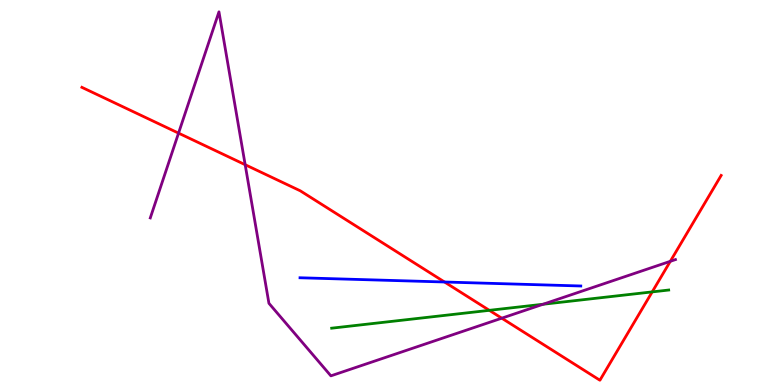[{'lines': ['blue', 'red'], 'intersections': [{'x': 5.74, 'y': 2.68}]}, {'lines': ['green', 'red'], 'intersections': [{'x': 6.31, 'y': 1.94}, {'x': 8.42, 'y': 2.42}]}, {'lines': ['purple', 'red'], 'intersections': [{'x': 2.3, 'y': 6.54}, {'x': 3.16, 'y': 5.72}, {'x': 6.47, 'y': 1.74}, {'x': 8.65, 'y': 3.21}]}, {'lines': ['blue', 'green'], 'intersections': []}, {'lines': ['blue', 'purple'], 'intersections': []}, {'lines': ['green', 'purple'], 'intersections': [{'x': 7.01, 'y': 2.1}]}]